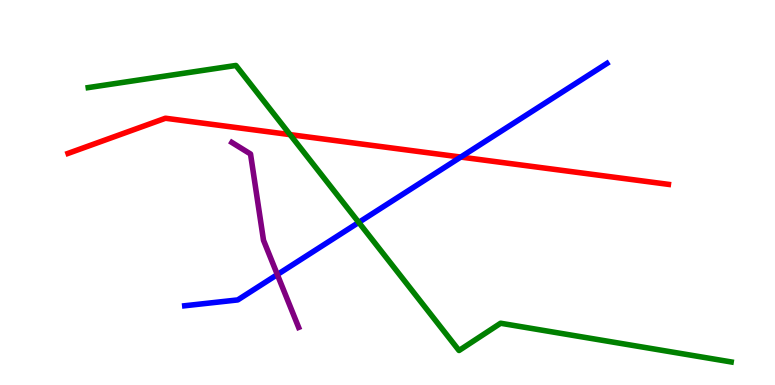[{'lines': ['blue', 'red'], 'intersections': [{'x': 5.95, 'y': 5.92}]}, {'lines': ['green', 'red'], 'intersections': [{'x': 3.74, 'y': 6.5}]}, {'lines': ['purple', 'red'], 'intersections': []}, {'lines': ['blue', 'green'], 'intersections': [{'x': 4.63, 'y': 4.22}]}, {'lines': ['blue', 'purple'], 'intersections': [{'x': 3.58, 'y': 2.87}]}, {'lines': ['green', 'purple'], 'intersections': []}]